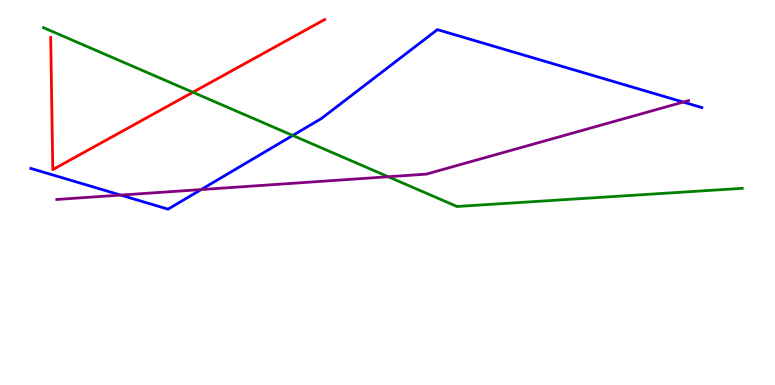[{'lines': ['blue', 'red'], 'intersections': []}, {'lines': ['green', 'red'], 'intersections': [{'x': 2.49, 'y': 7.6}]}, {'lines': ['purple', 'red'], 'intersections': []}, {'lines': ['blue', 'green'], 'intersections': [{'x': 3.78, 'y': 6.48}]}, {'lines': ['blue', 'purple'], 'intersections': [{'x': 1.56, 'y': 4.93}, {'x': 2.6, 'y': 5.08}, {'x': 8.82, 'y': 7.35}]}, {'lines': ['green', 'purple'], 'intersections': [{'x': 5.01, 'y': 5.41}]}]